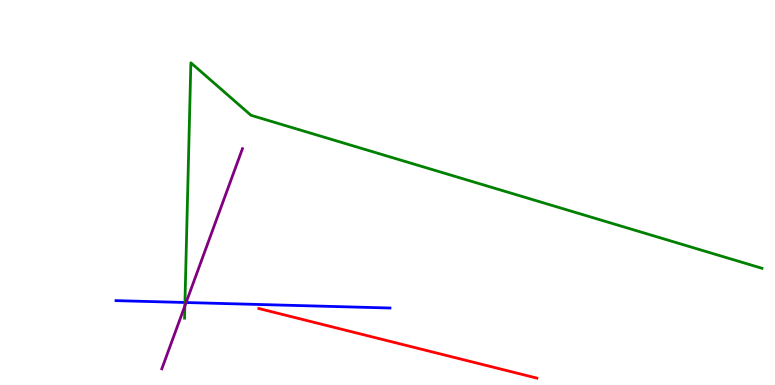[{'lines': ['blue', 'red'], 'intersections': []}, {'lines': ['green', 'red'], 'intersections': []}, {'lines': ['purple', 'red'], 'intersections': []}, {'lines': ['blue', 'green'], 'intersections': [{'x': 2.39, 'y': 2.14}]}, {'lines': ['blue', 'purple'], 'intersections': [{'x': 2.4, 'y': 2.14}]}, {'lines': ['green', 'purple'], 'intersections': [{'x': 2.39, 'y': 2.05}]}]